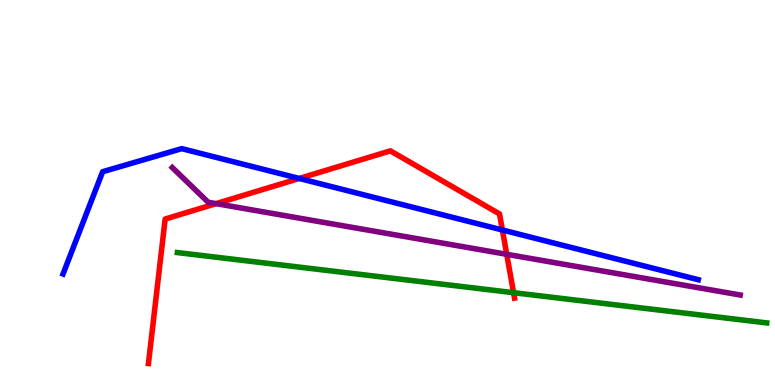[{'lines': ['blue', 'red'], 'intersections': [{'x': 3.86, 'y': 5.36}, {'x': 6.48, 'y': 4.03}]}, {'lines': ['green', 'red'], 'intersections': [{'x': 6.63, 'y': 2.4}]}, {'lines': ['purple', 'red'], 'intersections': [{'x': 2.79, 'y': 4.71}, {'x': 6.54, 'y': 3.39}]}, {'lines': ['blue', 'green'], 'intersections': []}, {'lines': ['blue', 'purple'], 'intersections': []}, {'lines': ['green', 'purple'], 'intersections': []}]